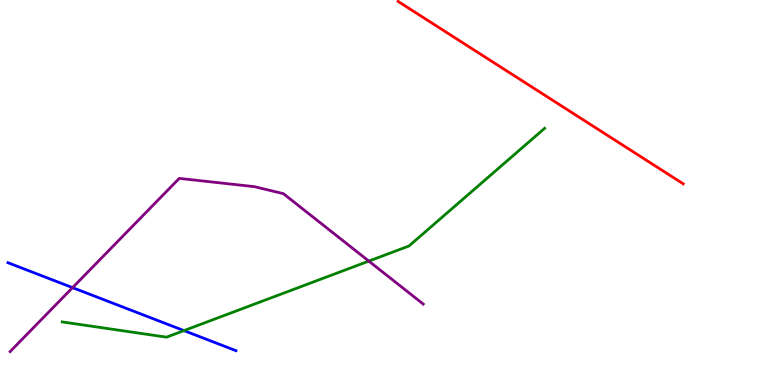[{'lines': ['blue', 'red'], 'intersections': []}, {'lines': ['green', 'red'], 'intersections': []}, {'lines': ['purple', 'red'], 'intersections': []}, {'lines': ['blue', 'green'], 'intersections': [{'x': 2.37, 'y': 1.41}]}, {'lines': ['blue', 'purple'], 'intersections': [{'x': 0.936, 'y': 2.53}]}, {'lines': ['green', 'purple'], 'intersections': [{'x': 4.76, 'y': 3.22}]}]